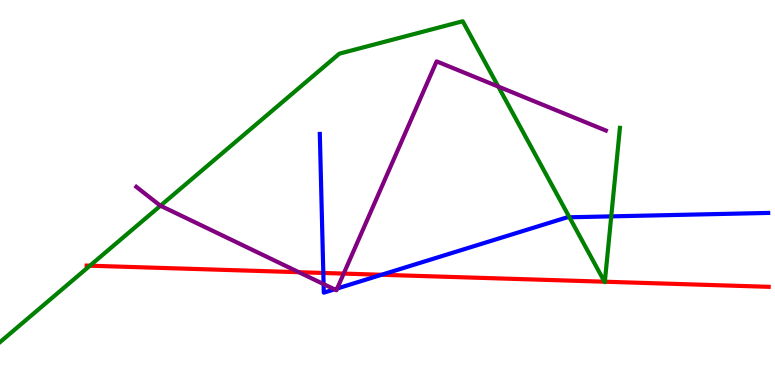[{'lines': ['blue', 'red'], 'intersections': [{'x': 4.17, 'y': 2.91}, {'x': 4.92, 'y': 2.86}]}, {'lines': ['green', 'red'], 'intersections': [{'x': 1.16, 'y': 3.1}, {'x': 7.8, 'y': 2.68}, {'x': 7.8, 'y': 2.68}]}, {'lines': ['purple', 'red'], 'intersections': [{'x': 3.86, 'y': 2.93}, {'x': 4.43, 'y': 2.89}]}, {'lines': ['blue', 'green'], 'intersections': [{'x': 7.35, 'y': 4.36}, {'x': 7.89, 'y': 4.38}]}, {'lines': ['blue', 'purple'], 'intersections': [{'x': 4.18, 'y': 2.62}, {'x': 4.32, 'y': 2.48}, {'x': 4.35, 'y': 2.51}]}, {'lines': ['green', 'purple'], 'intersections': [{'x': 2.07, 'y': 4.66}, {'x': 6.43, 'y': 7.75}]}]